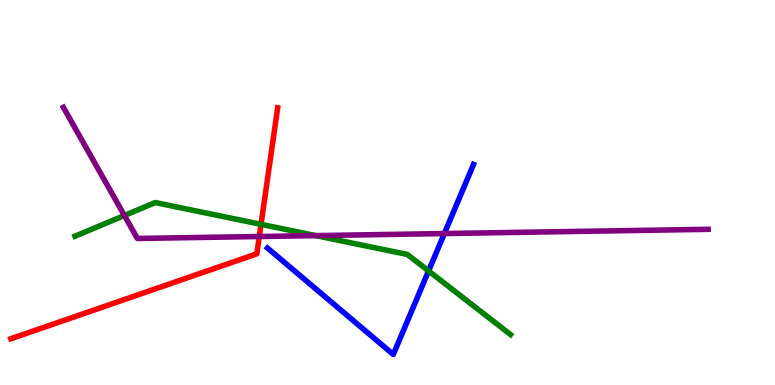[{'lines': ['blue', 'red'], 'intersections': []}, {'lines': ['green', 'red'], 'intersections': [{'x': 3.37, 'y': 4.17}]}, {'lines': ['purple', 'red'], 'intersections': [{'x': 3.35, 'y': 3.86}]}, {'lines': ['blue', 'green'], 'intersections': [{'x': 5.53, 'y': 2.96}]}, {'lines': ['blue', 'purple'], 'intersections': [{'x': 5.73, 'y': 3.93}]}, {'lines': ['green', 'purple'], 'intersections': [{'x': 1.61, 'y': 4.4}, {'x': 4.07, 'y': 3.88}]}]